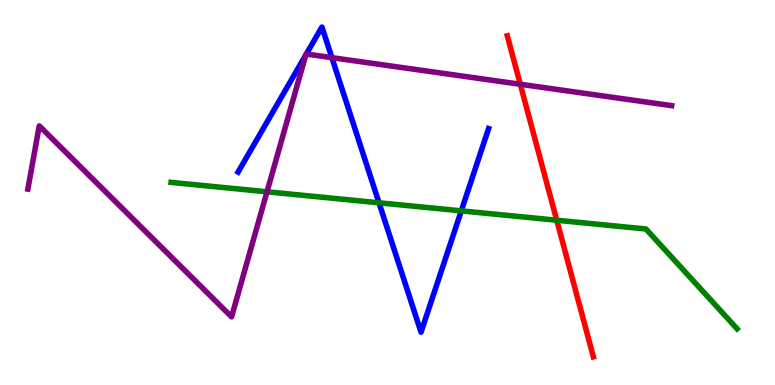[{'lines': ['blue', 'red'], 'intersections': []}, {'lines': ['green', 'red'], 'intersections': [{'x': 7.18, 'y': 4.28}]}, {'lines': ['purple', 'red'], 'intersections': [{'x': 6.71, 'y': 7.81}]}, {'lines': ['blue', 'green'], 'intersections': [{'x': 4.89, 'y': 4.73}, {'x': 5.95, 'y': 4.52}]}, {'lines': ['blue', 'purple'], 'intersections': [{'x': 3.95, 'y': 8.57}, {'x': 3.95, 'y': 8.6}, {'x': 4.28, 'y': 8.5}]}, {'lines': ['green', 'purple'], 'intersections': [{'x': 3.45, 'y': 5.02}]}]